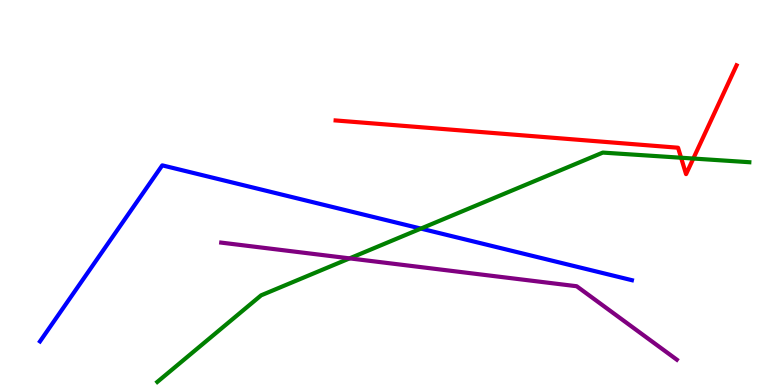[{'lines': ['blue', 'red'], 'intersections': []}, {'lines': ['green', 'red'], 'intersections': [{'x': 8.79, 'y': 5.9}, {'x': 8.95, 'y': 5.88}]}, {'lines': ['purple', 'red'], 'intersections': []}, {'lines': ['blue', 'green'], 'intersections': [{'x': 5.43, 'y': 4.06}]}, {'lines': ['blue', 'purple'], 'intersections': []}, {'lines': ['green', 'purple'], 'intersections': [{'x': 4.51, 'y': 3.29}]}]